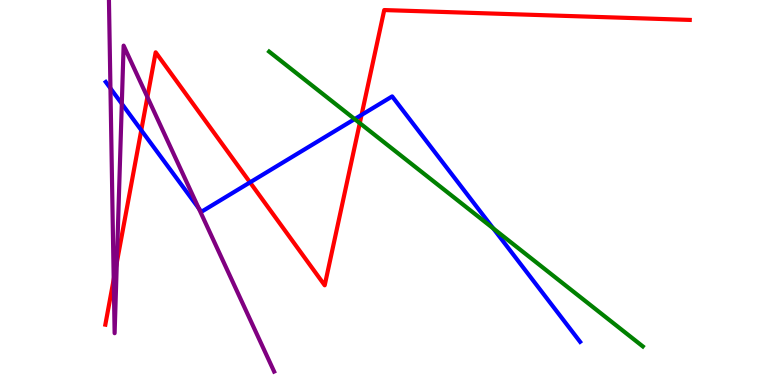[{'lines': ['blue', 'red'], 'intersections': [{'x': 1.82, 'y': 6.62}, {'x': 3.23, 'y': 5.26}, {'x': 4.67, 'y': 7.02}]}, {'lines': ['green', 'red'], 'intersections': [{'x': 4.64, 'y': 6.8}]}, {'lines': ['purple', 'red'], 'intersections': [{'x': 1.47, 'y': 2.74}, {'x': 1.51, 'y': 3.18}, {'x': 1.9, 'y': 7.48}]}, {'lines': ['blue', 'green'], 'intersections': [{'x': 4.58, 'y': 6.91}, {'x': 6.36, 'y': 4.07}]}, {'lines': ['blue', 'purple'], 'intersections': [{'x': 1.43, 'y': 7.71}, {'x': 1.57, 'y': 7.31}, {'x': 2.56, 'y': 4.59}]}, {'lines': ['green', 'purple'], 'intersections': []}]